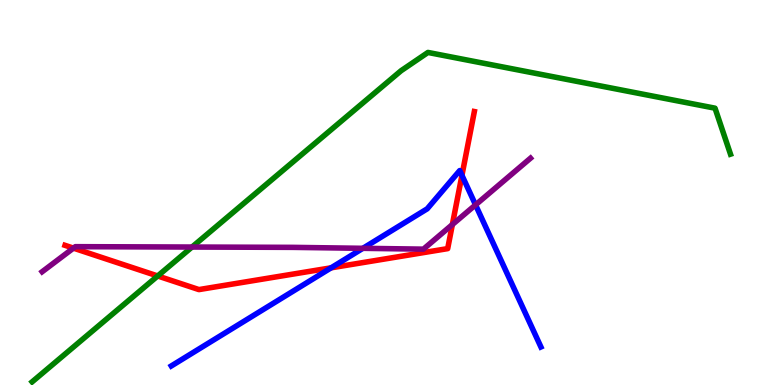[{'lines': ['blue', 'red'], 'intersections': [{'x': 4.27, 'y': 3.04}, {'x': 5.96, 'y': 5.45}]}, {'lines': ['green', 'red'], 'intersections': [{'x': 2.03, 'y': 2.83}]}, {'lines': ['purple', 'red'], 'intersections': [{'x': 0.948, 'y': 3.56}, {'x': 5.84, 'y': 4.17}]}, {'lines': ['blue', 'green'], 'intersections': []}, {'lines': ['blue', 'purple'], 'intersections': [{'x': 4.68, 'y': 3.55}, {'x': 6.14, 'y': 4.68}]}, {'lines': ['green', 'purple'], 'intersections': [{'x': 2.48, 'y': 3.58}]}]